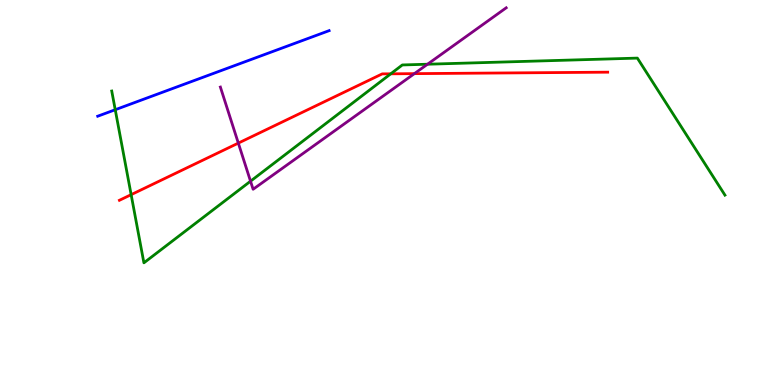[{'lines': ['blue', 'red'], 'intersections': []}, {'lines': ['green', 'red'], 'intersections': [{'x': 1.69, 'y': 4.94}, {'x': 5.04, 'y': 8.08}]}, {'lines': ['purple', 'red'], 'intersections': [{'x': 3.08, 'y': 6.28}, {'x': 5.35, 'y': 8.09}]}, {'lines': ['blue', 'green'], 'intersections': [{'x': 1.49, 'y': 7.15}]}, {'lines': ['blue', 'purple'], 'intersections': []}, {'lines': ['green', 'purple'], 'intersections': [{'x': 3.23, 'y': 5.29}, {'x': 5.52, 'y': 8.33}]}]